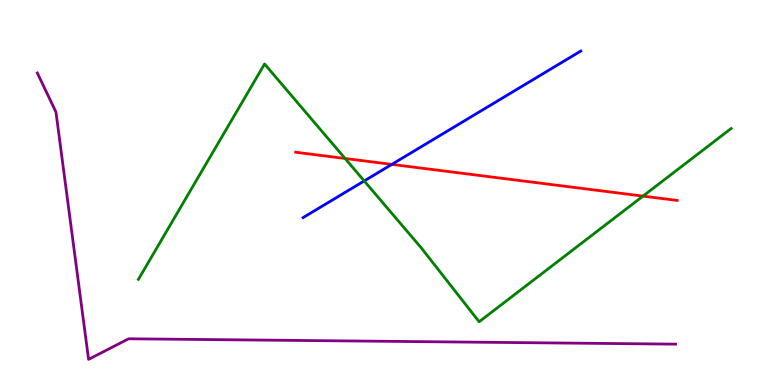[{'lines': ['blue', 'red'], 'intersections': [{'x': 5.06, 'y': 5.73}]}, {'lines': ['green', 'red'], 'intersections': [{'x': 4.45, 'y': 5.88}, {'x': 8.3, 'y': 4.91}]}, {'lines': ['purple', 'red'], 'intersections': []}, {'lines': ['blue', 'green'], 'intersections': [{'x': 4.7, 'y': 5.3}]}, {'lines': ['blue', 'purple'], 'intersections': []}, {'lines': ['green', 'purple'], 'intersections': []}]